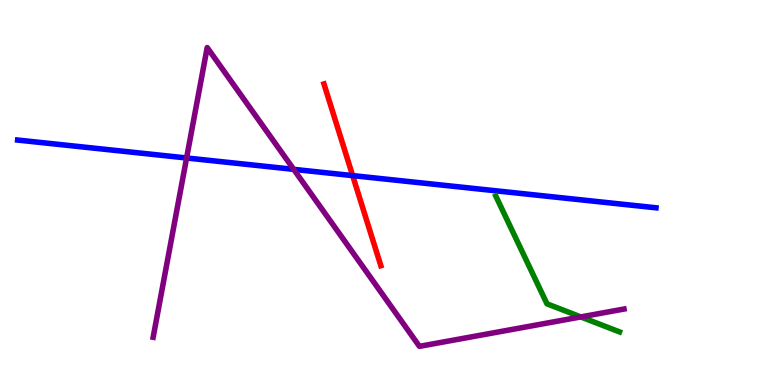[{'lines': ['blue', 'red'], 'intersections': [{'x': 4.55, 'y': 5.44}]}, {'lines': ['green', 'red'], 'intersections': []}, {'lines': ['purple', 'red'], 'intersections': []}, {'lines': ['blue', 'green'], 'intersections': []}, {'lines': ['blue', 'purple'], 'intersections': [{'x': 2.41, 'y': 5.9}, {'x': 3.79, 'y': 5.6}]}, {'lines': ['green', 'purple'], 'intersections': [{'x': 7.49, 'y': 1.77}]}]